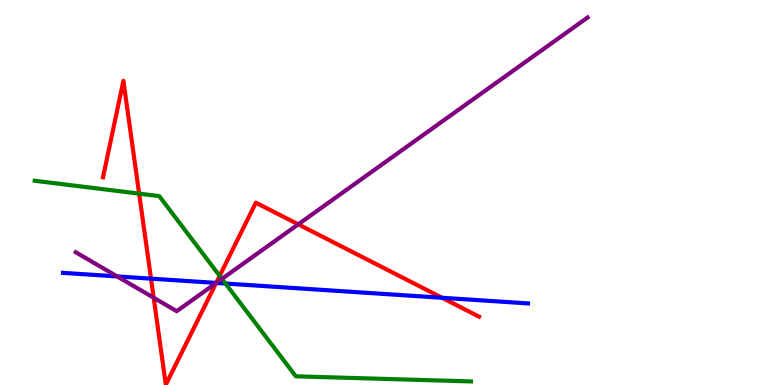[{'lines': ['blue', 'red'], 'intersections': [{'x': 1.95, 'y': 2.76}, {'x': 2.79, 'y': 2.65}, {'x': 5.7, 'y': 2.27}]}, {'lines': ['green', 'red'], 'intersections': [{'x': 1.8, 'y': 4.97}, {'x': 2.83, 'y': 2.84}]}, {'lines': ['purple', 'red'], 'intersections': [{'x': 1.98, 'y': 2.27}, {'x': 2.79, 'y': 2.65}, {'x': 3.85, 'y': 4.17}]}, {'lines': ['blue', 'green'], 'intersections': [{'x': 2.91, 'y': 2.64}]}, {'lines': ['blue', 'purple'], 'intersections': [{'x': 1.51, 'y': 2.82}, {'x': 2.79, 'y': 2.65}]}, {'lines': ['green', 'purple'], 'intersections': [{'x': 2.86, 'y': 2.76}]}]